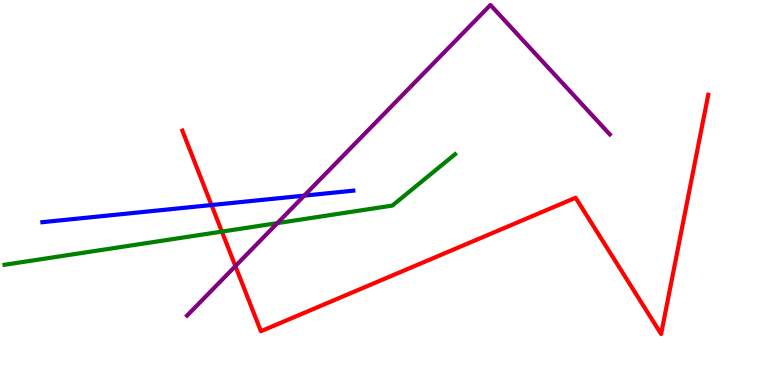[{'lines': ['blue', 'red'], 'intersections': [{'x': 2.73, 'y': 4.67}]}, {'lines': ['green', 'red'], 'intersections': [{'x': 2.86, 'y': 3.98}]}, {'lines': ['purple', 'red'], 'intersections': [{'x': 3.04, 'y': 3.09}]}, {'lines': ['blue', 'green'], 'intersections': []}, {'lines': ['blue', 'purple'], 'intersections': [{'x': 3.93, 'y': 4.92}]}, {'lines': ['green', 'purple'], 'intersections': [{'x': 3.58, 'y': 4.2}]}]